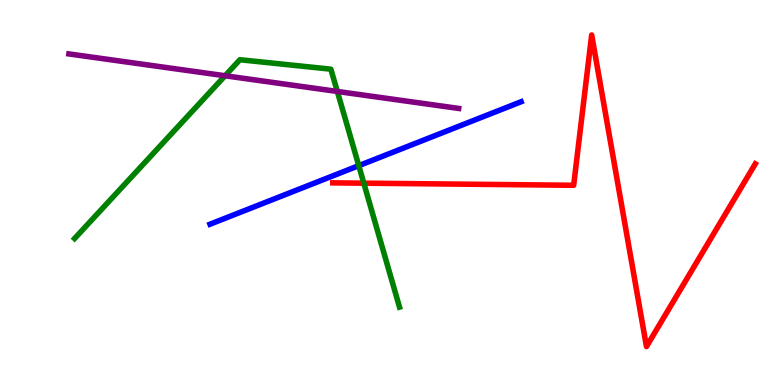[{'lines': ['blue', 'red'], 'intersections': []}, {'lines': ['green', 'red'], 'intersections': [{'x': 4.69, 'y': 5.24}]}, {'lines': ['purple', 'red'], 'intersections': []}, {'lines': ['blue', 'green'], 'intersections': [{'x': 4.63, 'y': 5.7}]}, {'lines': ['blue', 'purple'], 'intersections': []}, {'lines': ['green', 'purple'], 'intersections': [{'x': 2.9, 'y': 8.03}, {'x': 4.35, 'y': 7.62}]}]